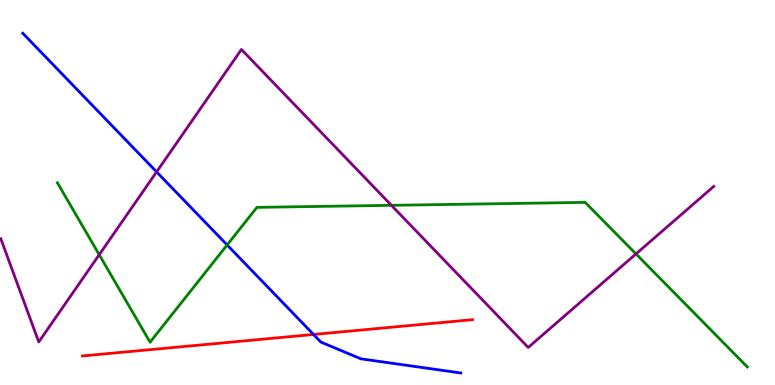[{'lines': ['blue', 'red'], 'intersections': [{'x': 4.05, 'y': 1.31}]}, {'lines': ['green', 'red'], 'intersections': []}, {'lines': ['purple', 'red'], 'intersections': []}, {'lines': ['blue', 'green'], 'intersections': [{'x': 2.93, 'y': 3.64}]}, {'lines': ['blue', 'purple'], 'intersections': [{'x': 2.02, 'y': 5.54}]}, {'lines': ['green', 'purple'], 'intersections': [{'x': 1.28, 'y': 3.38}, {'x': 5.05, 'y': 4.67}, {'x': 8.21, 'y': 3.4}]}]